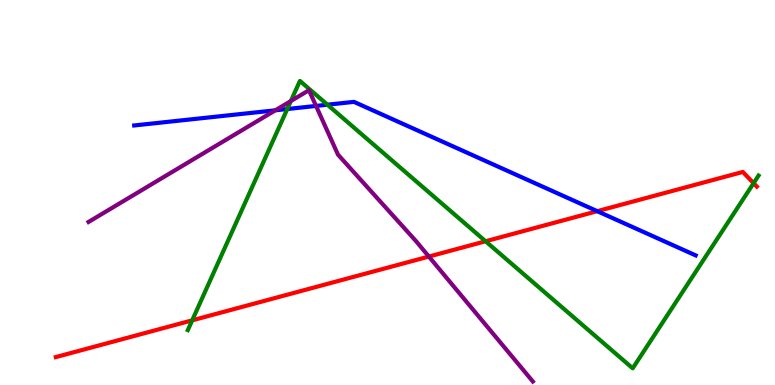[{'lines': ['blue', 'red'], 'intersections': [{'x': 7.71, 'y': 4.51}]}, {'lines': ['green', 'red'], 'intersections': [{'x': 2.48, 'y': 1.68}, {'x': 6.27, 'y': 3.73}, {'x': 9.72, 'y': 5.24}]}, {'lines': ['purple', 'red'], 'intersections': [{'x': 5.53, 'y': 3.34}]}, {'lines': ['blue', 'green'], 'intersections': [{'x': 3.71, 'y': 7.17}, {'x': 4.23, 'y': 7.28}]}, {'lines': ['blue', 'purple'], 'intersections': [{'x': 3.55, 'y': 7.13}, {'x': 4.08, 'y': 7.25}]}, {'lines': ['green', 'purple'], 'intersections': [{'x': 3.75, 'y': 7.38}]}]